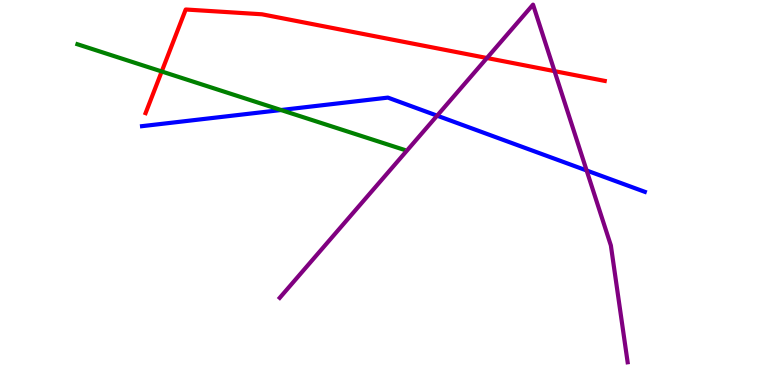[{'lines': ['blue', 'red'], 'intersections': []}, {'lines': ['green', 'red'], 'intersections': [{'x': 2.09, 'y': 8.14}]}, {'lines': ['purple', 'red'], 'intersections': [{'x': 6.28, 'y': 8.49}, {'x': 7.16, 'y': 8.15}]}, {'lines': ['blue', 'green'], 'intersections': [{'x': 3.63, 'y': 7.14}]}, {'lines': ['blue', 'purple'], 'intersections': [{'x': 5.64, 'y': 7.0}, {'x': 7.57, 'y': 5.57}]}, {'lines': ['green', 'purple'], 'intersections': []}]